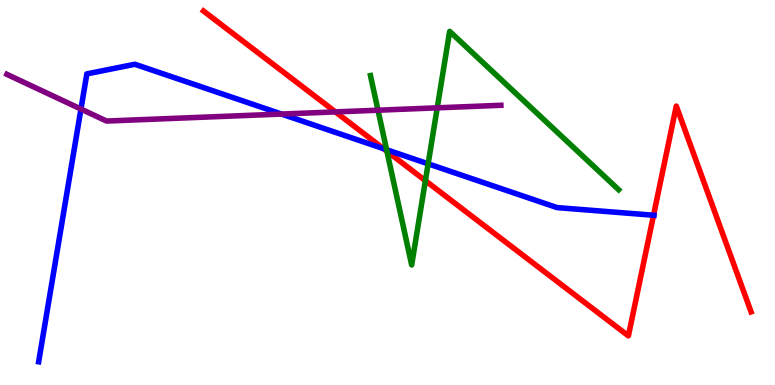[{'lines': ['blue', 'red'], 'intersections': [{'x': 4.95, 'y': 6.14}, {'x': 8.43, 'y': 4.41}]}, {'lines': ['green', 'red'], 'intersections': [{'x': 4.99, 'y': 6.07}, {'x': 5.49, 'y': 5.31}]}, {'lines': ['purple', 'red'], 'intersections': [{'x': 4.33, 'y': 7.09}]}, {'lines': ['blue', 'green'], 'intersections': [{'x': 4.99, 'y': 6.11}, {'x': 5.52, 'y': 5.74}]}, {'lines': ['blue', 'purple'], 'intersections': [{'x': 1.04, 'y': 7.17}, {'x': 3.63, 'y': 7.04}]}, {'lines': ['green', 'purple'], 'intersections': [{'x': 4.88, 'y': 7.14}, {'x': 5.64, 'y': 7.2}]}]